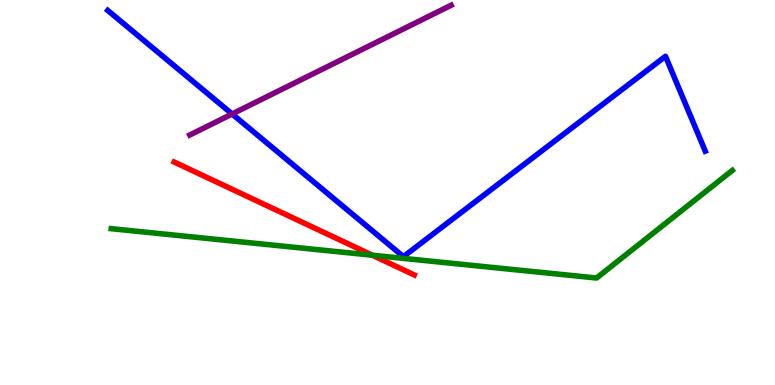[{'lines': ['blue', 'red'], 'intersections': []}, {'lines': ['green', 'red'], 'intersections': [{'x': 4.8, 'y': 3.37}]}, {'lines': ['purple', 'red'], 'intersections': []}, {'lines': ['blue', 'green'], 'intersections': []}, {'lines': ['blue', 'purple'], 'intersections': [{'x': 2.99, 'y': 7.04}]}, {'lines': ['green', 'purple'], 'intersections': []}]